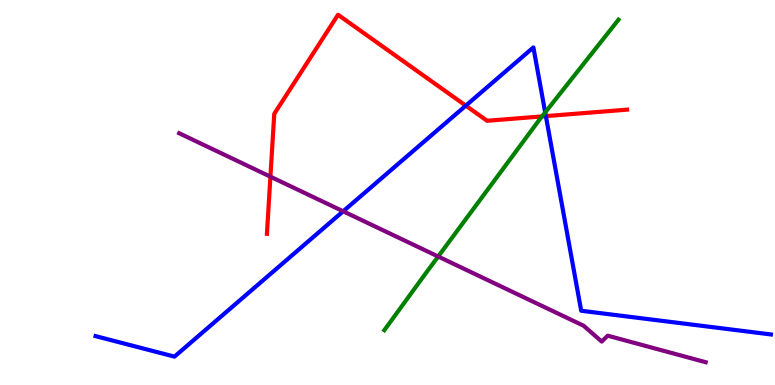[{'lines': ['blue', 'red'], 'intersections': [{'x': 6.01, 'y': 7.26}, {'x': 7.04, 'y': 6.98}]}, {'lines': ['green', 'red'], 'intersections': [{'x': 6.99, 'y': 6.98}]}, {'lines': ['purple', 'red'], 'intersections': [{'x': 3.49, 'y': 5.41}]}, {'lines': ['blue', 'green'], 'intersections': [{'x': 7.03, 'y': 7.08}]}, {'lines': ['blue', 'purple'], 'intersections': [{'x': 4.43, 'y': 4.51}]}, {'lines': ['green', 'purple'], 'intersections': [{'x': 5.65, 'y': 3.34}]}]